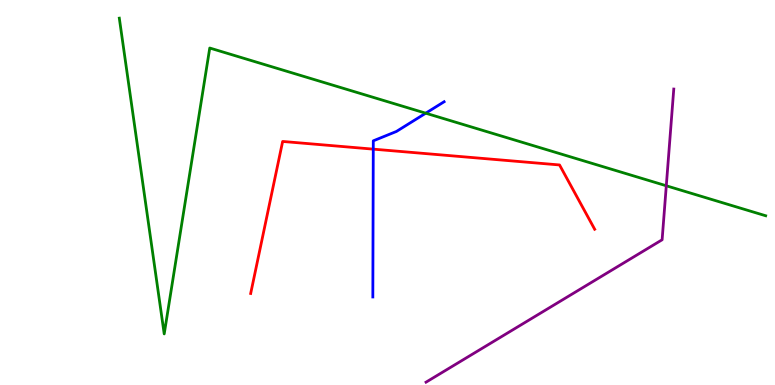[{'lines': ['blue', 'red'], 'intersections': [{'x': 4.82, 'y': 6.13}]}, {'lines': ['green', 'red'], 'intersections': []}, {'lines': ['purple', 'red'], 'intersections': []}, {'lines': ['blue', 'green'], 'intersections': [{'x': 5.49, 'y': 7.06}]}, {'lines': ['blue', 'purple'], 'intersections': []}, {'lines': ['green', 'purple'], 'intersections': [{'x': 8.6, 'y': 5.17}]}]